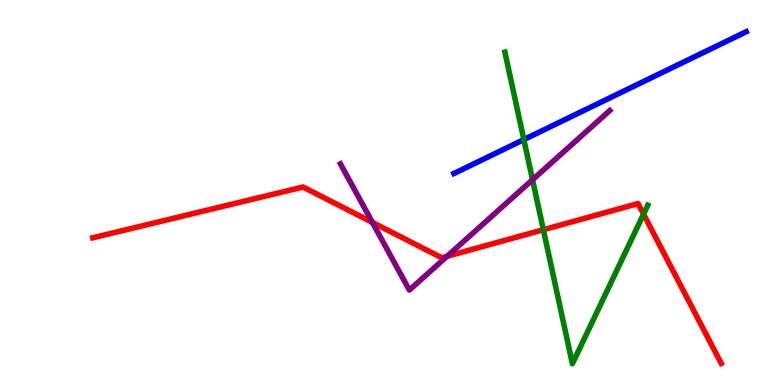[{'lines': ['blue', 'red'], 'intersections': []}, {'lines': ['green', 'red'], 'intersections': [{'x': 7.01, 'y': 4.03}, {'x': 8.3, 'y': 4.44}]}, {'lines': ['purple', 'red'], 'intersections': [{'x': 4.81, 'y': 4.22}, {'x': 5.77, 'y': 3.34}]}, {'lines': ['blue', 'green'], 'intersections': [{'x': 6.76, 'y': 6.37}]}, {'lines': ['blue', 'purple'], 'intersections': []}, {'lines': ['green', 'purple'], 'intersections': [{'x': 6.87, 'y': 5.33}]}]